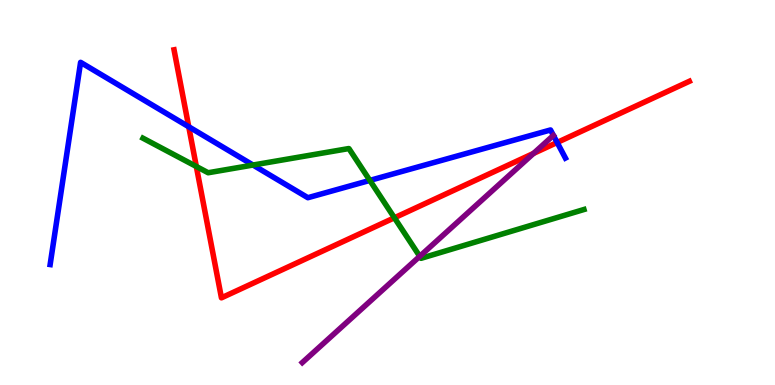[{'lines': ['blue', 'red'], 'intersections': [{'x': 2.44, 'y': 6.71}, {'x': 7.19, 'y': 6.3}]}, {'lines': ['green', 'red'], 'intersections': [{'x': 2.53, 'y': 5.68}, {'x': 5.09, 'y': 4.34}]}, {'lines': ['purple', 'red'], 'intersections': [{'x': 6.88, 'y': 6.02}]}, {'lines': ['blue', 'green'], 'intersections': [{'x': 3.26, 'y': 5.71}, {'x': 4.77, 'y': 5.31}]}, {'lines': ['blue', 'purple'], 'intersections': []}, {'lines': ['green', 'purple'], 'intersections': [{'x': 5.42, 'y': 3.34}]}]